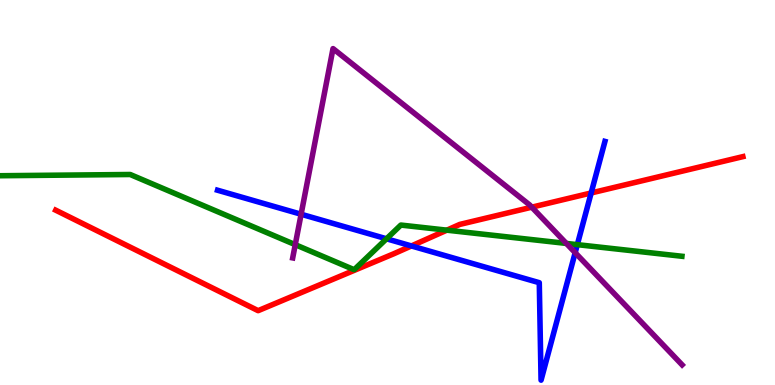[{'lines': ['blue', 'red'], 'intersections': [{'x': 5.31, 'y': 3.61}, {'x': 7.63, 'y': 4.99}]}, {'lines': ['green', 'red'], 'intersections': [{'x': 5.77, 'y': 4.02}]}, {'lines': ['purple', 'red'], 'intersections': [{'x': 6.86, 'y': 4.62}]}, {'lines': ['blue', 'green'], 'intersections': [{'x': 4.99, 'y': 3.8}, {'x': 7.45, 'y': 3.65}]}, {'lines': ['blue', 'purple'], 'intersections': [{'x': 3.89, 'y': 4.44}, {'x': 7.42, 'y': 3.44}]}, {'lines': ['green', 'purple'], 'intersections': [{'x': 3.81, 'y': 3.65}, {'x': 7.31, 'y': 3.68}]}]